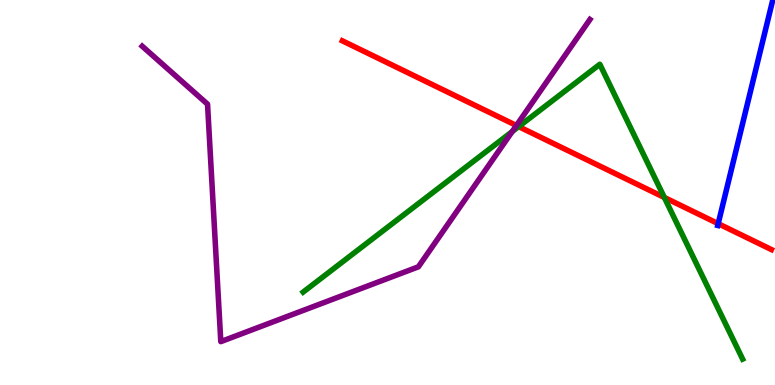[{'lines': ['blue', 'red'], 'intersections': [{'x': 9.27, 'y': 4.19}]}, {'lines': ['green', 'red'], 'intersections': [{'x': 6.69, 'y': 6.71}, {'x': 8.57, 'y': 4.87}]}, {'lines': ['purple', 'red'], 'intersections': [{'x': 6.66, 'y': 6.74}]}, {'lines': ['blue', 'green'], 'intersections': []}, {'lines': ['blue', 'purple'], 'intersections': []}, {'lines': ['green', 'purple'], 'intersections': [{'x': 6.61, 'y': 6.58}]}]